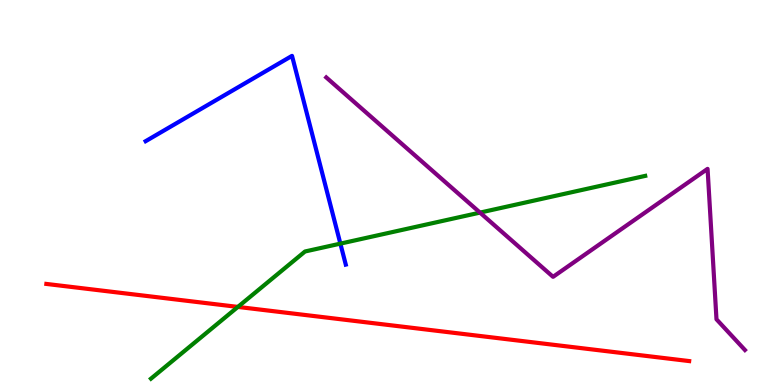[{'lines': ['blue', 'red'], 'intersections': []}, {'lines': ['green', 'red'], 'intersections': [{'x': 3.07, 'y': 2.03}]}, {'lines': ['purple', 'red'], 'intersections': []}, {'lines': ['blue', 'green'], 'intersections': [{'x': 4.39, 'y': 3.67}]}, {'lines': ['blue', 'purple'], 'intersections': []}, {'lines': ['green', 'purple'], 'intersections': [{'x': 6.19, 'y': 4.48}]}]